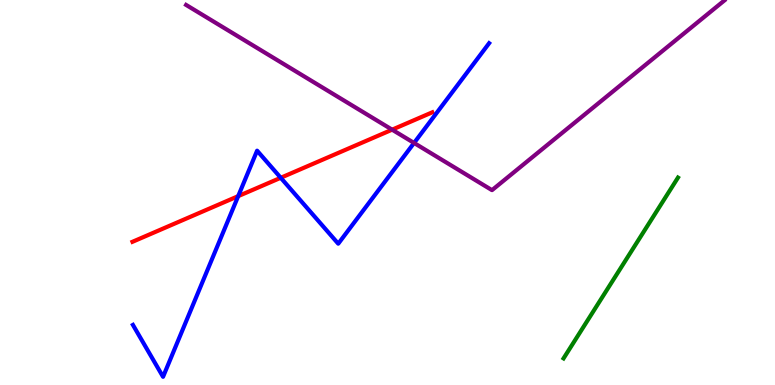[{'lines': ['blue', 'red'], 'intersections': [{'x': 3.07, 'y': 4.91}, {'x': 3.62, 'y': 5.38}]}, {'lines': ['green', 'red'], 'intersections': []}, {'lines': ['purple', 'red'], 'intersections': [{'x': 5.06, 'y': 6.63}]}, {'lines': ['blue', 'green'], 'intersections': []}, {'lines': ['blue', 'purple'], 'intersections': [{'x': 5.34, 'y': 6.29}]}, {'lines': ['green', 'purple'], 'intersections': []}]